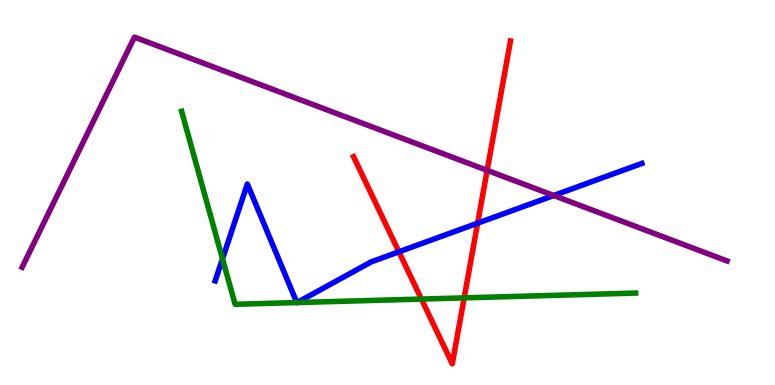[{'lines': ['blue', 'red'], 'intersections': [{'x': 5.15, 'y': 3.46}, {'x': 6.16, 'y': 4.2}]}, {'lines': ['green', 'red'], 'intersections': [{'x': 5.44, 'y': 2.23}, {'x': 5.99, 'y': 2.26}]}, {'lines': ['purple', 'red'], 'intersections': [{'x': 6.29, 'y': 5.58}]}, {'lines': ['blue', 'green'], 'intersections': [{'x': 2.87, 'y': 3.28}, {'x': 3.83, 'y': 2.14}, {'x': 3.83, 'y': 2.14}]}, {'lines': ['blue', 'purple'], 'intersections': [{'x': 7.14, 'y': 4.92}]}, {'lines': ['green', 'purple'], 'intersections': []}]